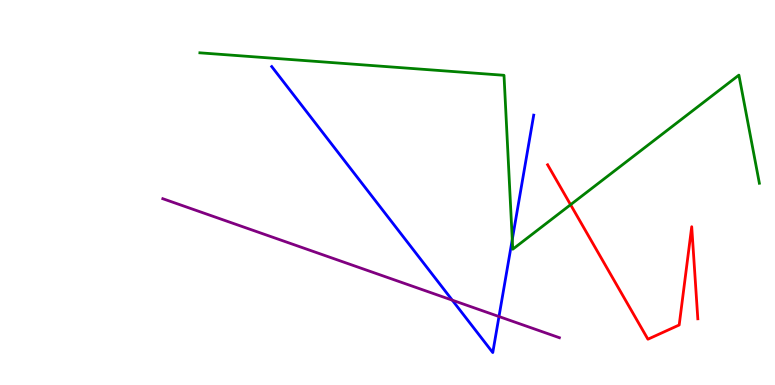[{'lines': ['blue', 'red'], 'intersections': []}, {'lines': ['green', 'red'], 'intersections': [{'x': 7.36, 'y': 4.68}]}, {'lines': ['purple', 'red'], 'intersections': []}, {'lines': ['blue', 'green'], 'intersections': [{'x': 6.61, 'y': 3.78}]}, {'lines': ['blue', 'purple'], 'intersections': [{'x': 5.84, 'y': 2.2}, {'x': 6.44, 'y': 1.78}]}, {'lines': ['green', 'purple'], 'intersections': []}]